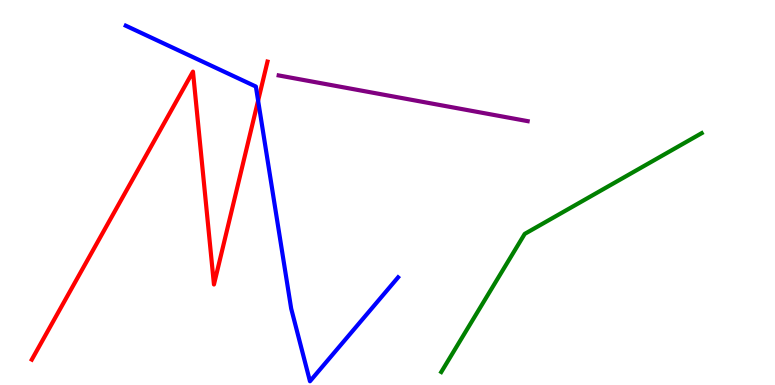[{'lines': ['blue', 'red'], 'intersections': [{'x': 3.33, 'y': 7.39}]}, {'lines': ['green', 'red'], 'intersections': []}, {'lines': ['purple', 'red'], 'intersections': []}, {'lines': ['blue', 'green'], 'intersections': []}, {'lines': ['blue', 'purple'], 'intersections': []}, {'lines': ['green', 'purple'], 'intersections': []}]